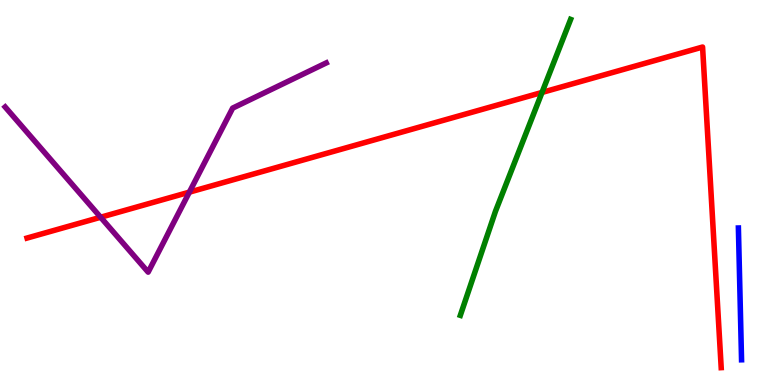[{'lines': ['blue', 'red'], 'intersections': []}, {'lines': ['green', 'red'], 'intersections': [{'x': 6.99, 'y': 7.6}]}, {'lines': ['purple', 'red'], 'intersections': [{'x': 1.3, 'y': 4.36}, {'x': 2.44, 'y': 5.01}]}, {'lines': ['blue', 'green'], 'intersections': []}, {'lines': ['blue', 'purple'], 'intersections': []}, {'lines': ['green', 'purple'], 'intersections': []}]